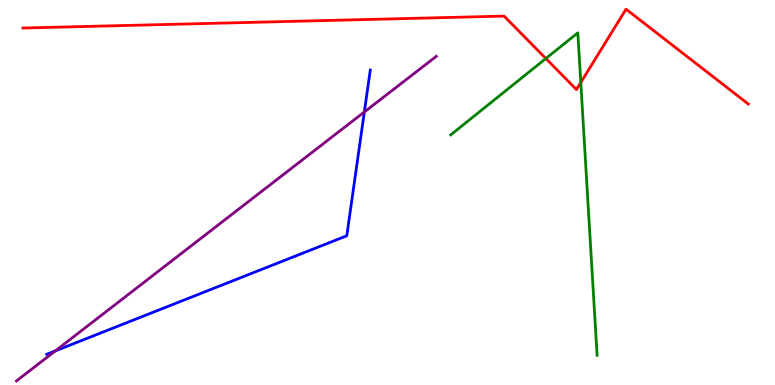[{'lines': ['blue', 'red'], 'intersections': []}, {'lines': ['green', 'red'], 'intersections': [{'x': 7.04, 'y': 8.48}, {'x': 7.49, 'y': 7.86}]}, {'lines': ['purple', 'red'], 'intersections': []}, {'lines': ['blue', 'green'], 'intersections': []}, {'lines': ['blue', 'purple'], 'intersections': [{'x': 0.714, 'y': 0.886}, {'x': 4.7, 'y': 7.09}]}, {'lines': ['green', 'purple'], 'intersections': []}]